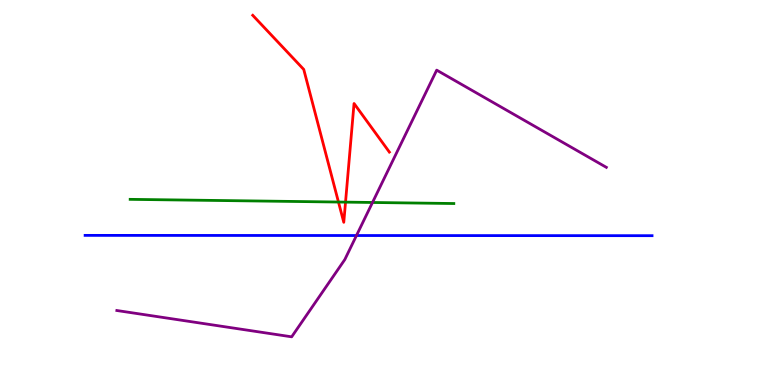[{'lines': ['blue', 'red'], 'intersections': []}, {'lines': ['green', 'red'], 'intersections': [{'x': 4.37, 'y': 4.75}, {'x': 4.46, 'y': 4.75}]}, {'lines': ['purple', 'red'], 'intersections': []}, {'lines': ['blue', 'green'], 'intersections': []}, {'lines': ['blue', 'purple'], 'intersections': [{'x': 4.6, 'y': 3.88}]}, {'lines': ['green', 'purple'], 'intersections': [{'x': 4.81, 'y': 4.74}]}]